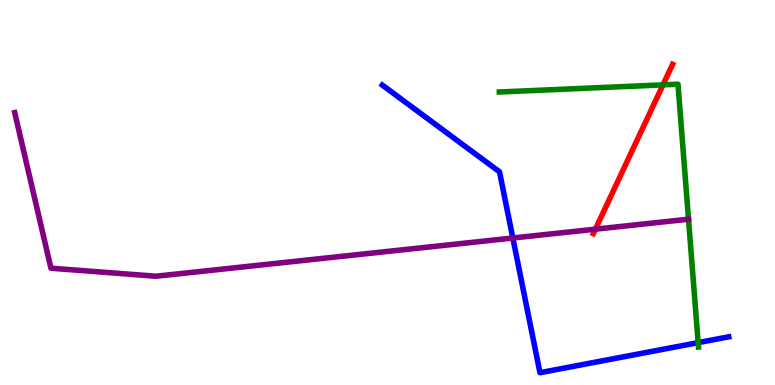[{'lines': ['blue', 'red'], 'intersections': []}, {'lines': ['green', 'red'], 'intersections': [{'x': 8.55, 'y': 7.8}]}, {'lines': ['purple', 'red'], 'intersections': [{'x': 7.68, 'y': 4.05}]}, {'lines': ['blue', 'green'], 'intersections': [{'x': 9.01, 'y': 1.1}]}, {'lines': ['blue', 'purple'], 'intersections': [{'x': 6.62, 'y': 3.82}]}, {'lines': ['green', 'purple'], 'intersections': [{'x': 8.88, 'y': 4.31}]}]